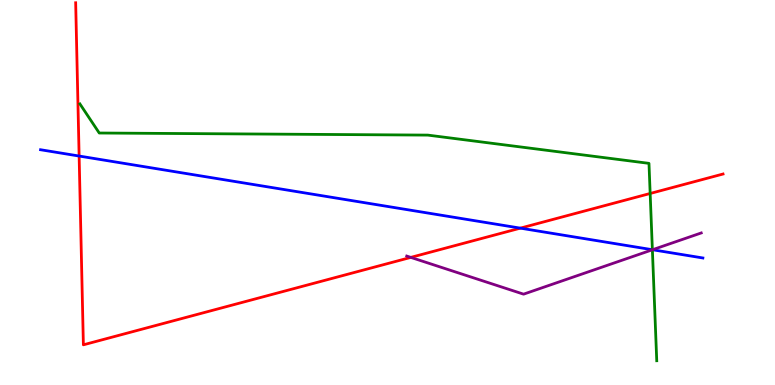[{'lines': ['blue', 'red'], 'intersections': [{'x': 1.02, 'y': 5.95}, {'x': 6.71, 'y': 4.07}]}, {'lines': ['green', 'red'], 'intersections': [{'x': 8.39, 'y': 4.97}]}, {'lines': ['purple', 'red'], 'intersections': [{'x': 5.3, 'y': 3.31}]}, {'lines': ['blue', 'green'], 'intersections': [{'x': 8.42, 'y': 3.51}]}, {'lines': ['blue', 'purple'], 'intersections': [{'x': 8.42, 'y': 3.51}]}, {'lines': ['green', 'purple'], 'intersections': [{'x': 8.42, 'y': 3.51}]}]